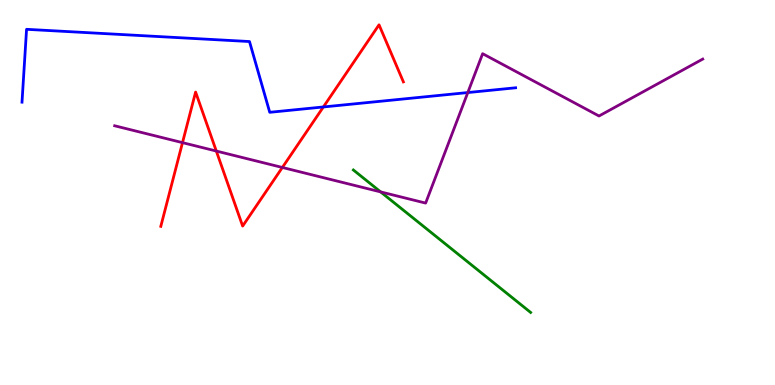[{'lines': ['blue', 'red'], 'intersections': [{'x': 4.17, 'y': 7.22}]}, {'lines': ['green', 'red'], 'intersections': []}, {'lines': ['purple', 'red'], 'intersections': [{'x': 2.35, 'y': 6.29}, {'x': 2.79, 'y': 6.08}, {'x': 3.64, 'y': 5.65}]}, {'lines': ['blue', 'green'], 'intersections': []}, {'lines': ['blue', 'purple'], 'intersections': [{'x': 6.04, 'y': 7.6}]}, {'lines': ['green', 'purple'], 'intersections': [{'x': 4.91, 'y': 5.02}]}]